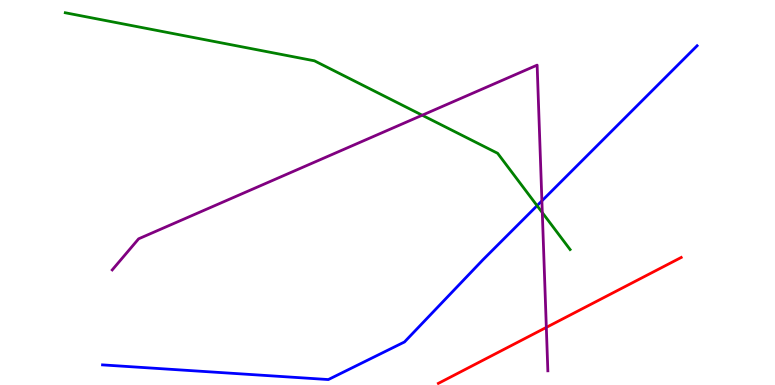[{'lines': ['blue', 'red'], 'intersections': []}, {'lines': ['green', 'red'], 'intersections': []}, {'lines': ['purple', 'red'], 'intersections': [{'x': 7.05, 'y': 1.5}]}, {'lines': ['blue', 'green'], 'intersections': [{'x': 6.93, 'y': 4.66}]}, {'lines': ['blue', 'purple'], 'intersections': [{'x': 6.99, 'y': 4.78}]}, {'lines': ['green', 'purple'], 'intersections': [{'x': 5.45, 'y': 7.01}, {'x': 7.0, 'y': 4.48}]}]